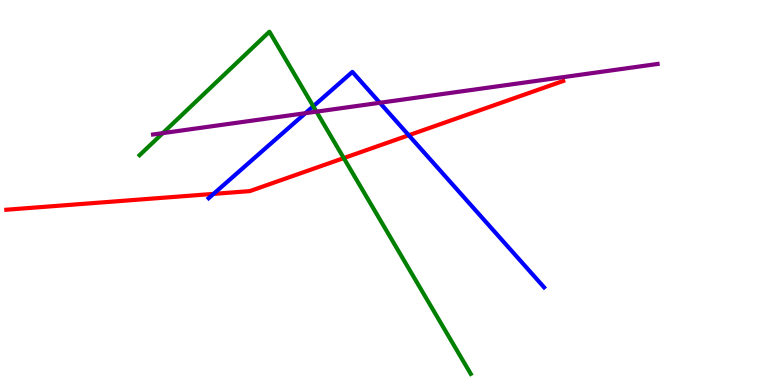[{'lines': ['blue', 'red'], 'intersections': [{'x': 2.76, 'y': 4.96}, {'x': 5.27, 'y': 6.49}]}, {'lines': ['green', 'red'], 'intersections': [{'x': 4.44, 'y': 5.89}]}, {'lines': ['purple', 'red'], 'intersections': []}, {'lines': ['blue', 'green'], 'intersections': [{'x': 4.04, 'y': 7.24}]}, {'lines': ['blue', 'purple'], 'intersections': [{'x': 3.94, 'y': 7.06}, {'x': 4.9, 'y': 7.33}]}, {'lines': ['green', 'purple'], 'intersections': [{'x': 2.1, 'y': 6.54}, {'x': 4.08, 'y': 7.1}]}]